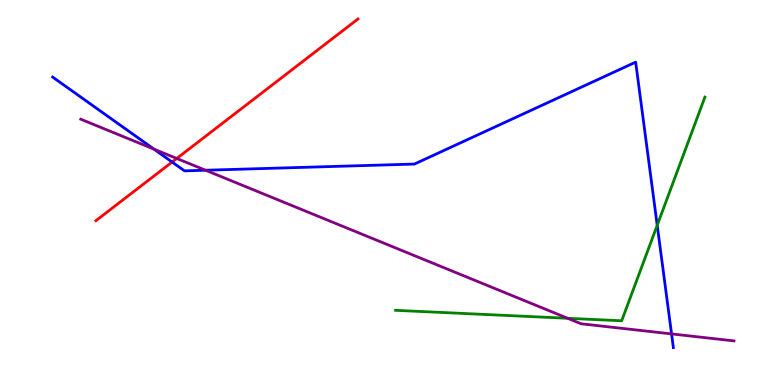[{'lines': ['blue', 'red'], 'intersections': [{'x': 2.22, 'y': 5.79}]}, {'lines': ['green', 'red'], 'intersections': []}, {'lines': ['purple', 'red'], 'intersections': [{'x': 2.28, 'y': 5.88}]}, {'lines': ['blue', 'green'], 'intersections': [{'x': 8.48, 'y': 4.15}]}, {'lines': ['blue', 'purple'], 'intersections': [{'x': 1.99, 'y': 6.13}, {'x': 2.65, 'y': 5.58}, {'x': 8.67, 'y': 1.33}]}, {'lines': ['green', 'purple'], 'intersections': [{'x': 7.32, 'y': 1.73}]}]